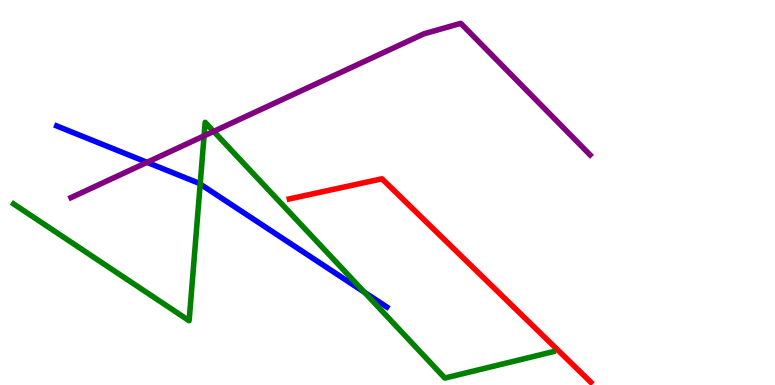[{'lines': ['blue', 'red'], 'intersections': []}, {'lines': ['green', 'red'], 'intersections': []}, {'lines': ['purple', 'red'], 'intersections': []}, {'lines': ['blue', 'green'], 'intersections': [{'x': 2.58, 'y': 5.22}, {'x': 4.7, 'y': 2.41}]}, {'lines': ['blue', 'purple'], 'intersections': [{'x': 1.9, 'y': 5.78}]}, {'lines': ['green', 'purple'], 'intersections': [{'x': 2.63, 'y': 6.47}, {'x': 2.76, 'y': 6.59}]}]